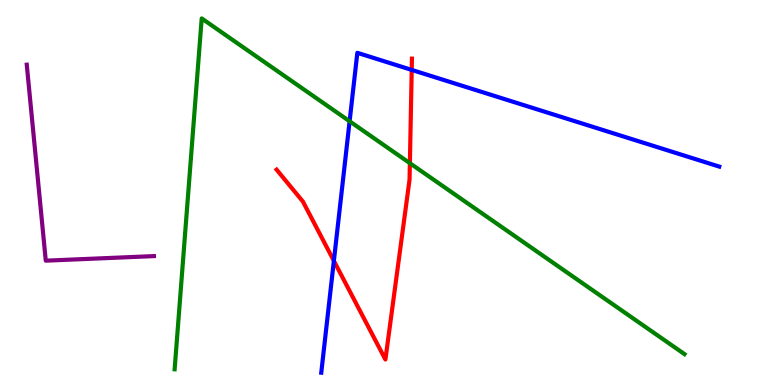[{'lines': ['blue', 'red'], 'intersections': [{'x': 4.31, 'y': 3.22}, {'x': 5.31, 'y': 8.18}]}, {'lines': ['green', 'red'], 'intersections': [{'x': 5.29, 'y': 5.76}]}, {'lines': ['purple', 'red'], 'intersections': []}, {'lines': ['blue', 'green'], 'intersections': [{'x': 4.51, 'y': 6.85}]}, {'lines': ['blue', 'purple'], 'intersections': []}, {'lines': ['green', 'purple'], 'intersections': []}]